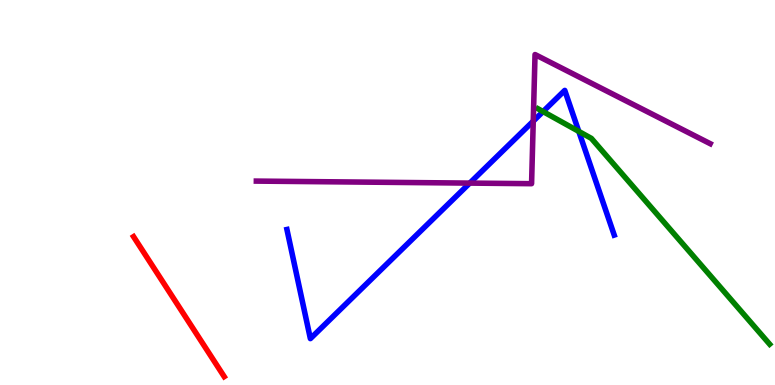[{'lines': ['blue', 'red'], 'intersections': []}, {'lines': ['green', 'red'], 'intersections': []}, {'lines': ['purple', 'red'], 'intersections': []}, {'lines': ['blue', 'green'], 'intersections': [{'x': 7.01, 'y': 7.1}, {'x': 7.47, 'y': 6.59}]}, {'lines': ['blue', 'purple'], 'intersections': [{'x': 6.06, 'y': 5.24}, {'x': 6.88, 'y': 6.85}]}, {'lines': ['green', 'purple'], 'intersections': []}]